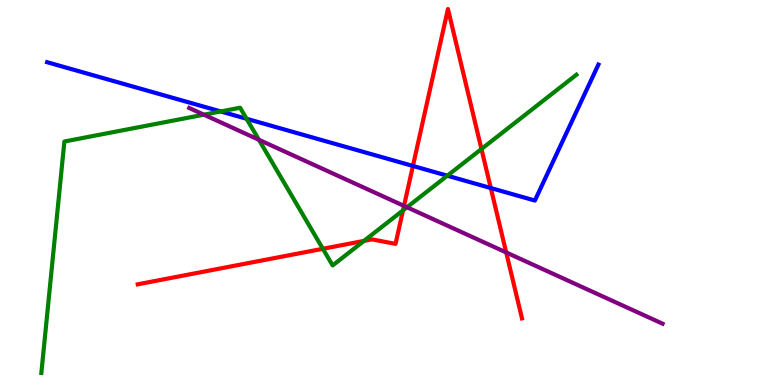[{'lines': ['blue', 'red'], 'intersections': [{'x': 5.33, 'y': 5.69}, {'x': 6.33, 'y': 5.12}]}, {'lines': ['green', 'red'], 'intersections': [{'x': 4.17, 'y': 3.54}, {'x': 4.7, 'y': 3.74}, {'x': 5.2, 'y': 4.54}, {'x': 6.21, 'y': 6.13}]}, {'lines': ['purple', 'red'], 'intersections': [{'x': 5.21, 'y': 4.65}, {'x': 6.53, 'y': 3.44}]}, {'lines': ['blue', 'green'], 'intersections': [{'x': 2.85, 'y': 7.11}, {'x': 3.18, 'y': 6.91}, {'x': 5.77, 'y': 5.44}]}, {'lines': ['blue', 'purple'], 'intersections': []}, {'lines': ['green', 'purple'], 'intersections': [{'x': 2.63, 'y': 7.02}, {'x': 3.34, 'y': 6.37}, {'x': 5.25, 'y': 4.62}]}]